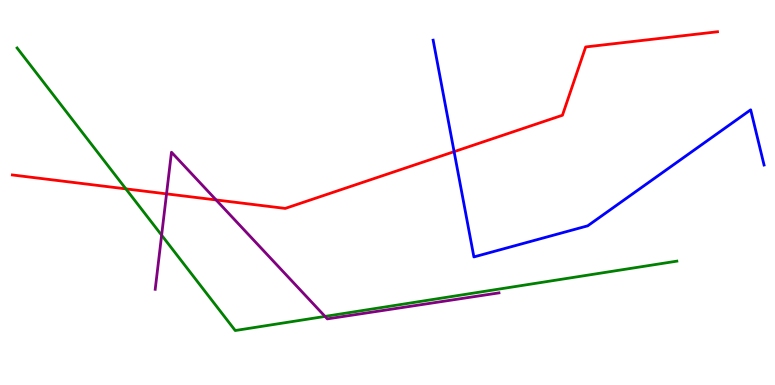[{'lines': ['blue', 'red'], 'intersections': [{'x': 5.86, 'y': 6.06}]}, {'lines': ['green', 'red'], 'intersections': [{'x': 1.62, 'y': 5.09}]}, {'lines': ['purple', 'red'], 'intersections': [{'x': 2.15, 'y': 4.96}, {'x': 2.79, 'y': 4.81}]}, {'lines': ['blue', 'green'], 'intersections': []}, {'lines': ['blue', 'purple'], 'intersections': []}, {'lines': ['green', 'purple'], 'intersections': [{'x': 2.09, 'y': 3.89}, {'x': 4.19, 'y': 1.78}]}]